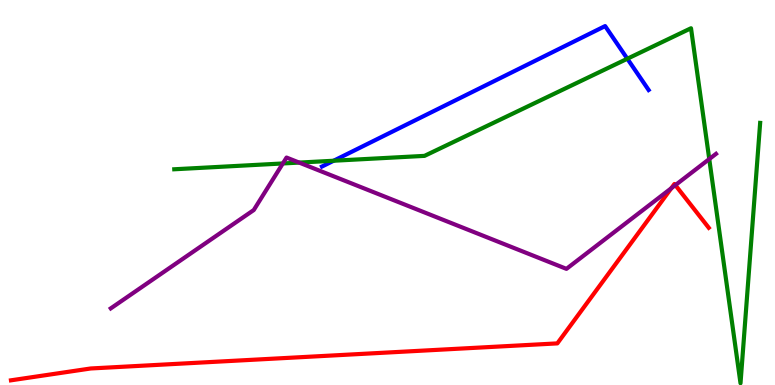[{'lines': ['blue', 'red'], 'intersections': []}, {'lines': ['green', 'red'], 'intersections': []}, {'lines': ['purple', 'red'], 'intersections': [{'x': 8.66, 'y': 5.11}, {'x': 8.71, 'y': 5.19}]}, {'lines': ['blue', 'green'], 'intersections': [{'x': 4.31, 'y': 5.83}, {'x': 8.09, 'y': 8.47}]}, {'lines': ['blue', 'purple'], 'intersections': []}, {'lines': ['green', 'purple'], 'intersections': [{'x': 3.65, 'y': 5.75}, {'x': 3.86, 'y': 5.78}, {'x': 9.15, 'y': 5.87}]}]